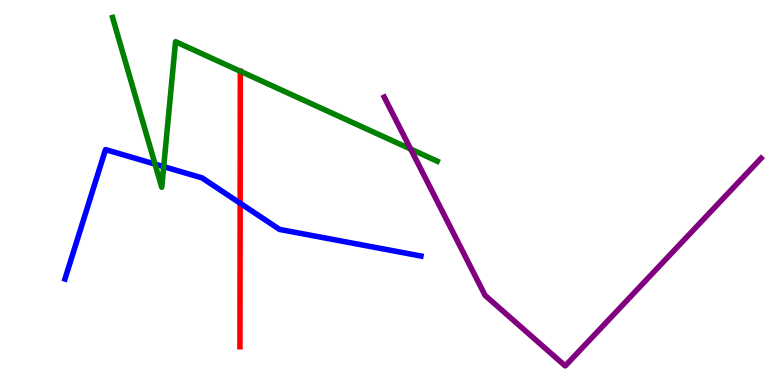[{'lines': ['blue', 'red'], 'intersections': [{'x': 3.1, 'y': 4.72}]}, {'lines': ['green', 'red'], 'intersections': [{'x': 3.1, 'y': 8.15}]}, {'lines': ['purple', 'red'], 'intersections': []}, {'lines': ['blue', 'green'], 'intersections': [{'x': 2.0, 'y': 5.74}, {'x': 2.11, 'y': 5.67}]}, {'lines': ['blue', 'purple'], 'intersections': []}, {'lines': ['green', 'purple'], 'intersections': [{'x': 5.3, 'y': 6.13}]}]